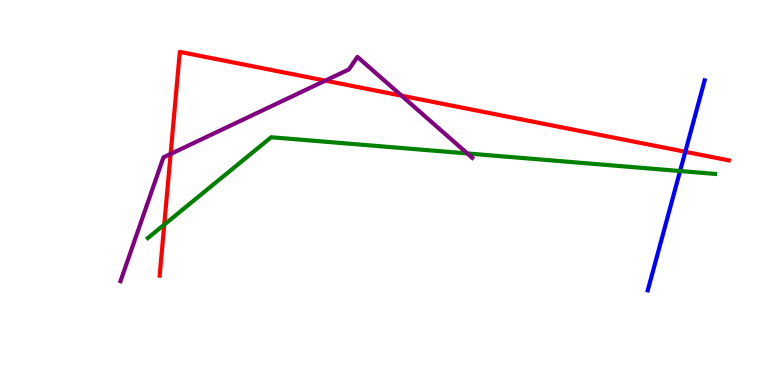[{'lines': ['blue', 'red'], 'intersections': [{'x': 8.84, 'y': 6.06}]}, {'lines': ['green', 'red'], 'intersections': [{'x': 2.12, 'y': 4.17}]}, {'lines': ['purple', 'red'], 'intersections': [{'x': 2.2, 'y': 6.0}, {'x': 4.2, 'y': 7.91}, {'x': 5.18, 'y': 7.51}]}, {'lines': ['blue', 'green'], 'intersections': [{'x': 8.78, 'y': 5.56}]}, {'lines': ['blue', 'purple'], 'intersections': []}, {'lines': ['green', 'purple'], 'intersections': [{'x': 6.03, 'y': 6.01}]}]